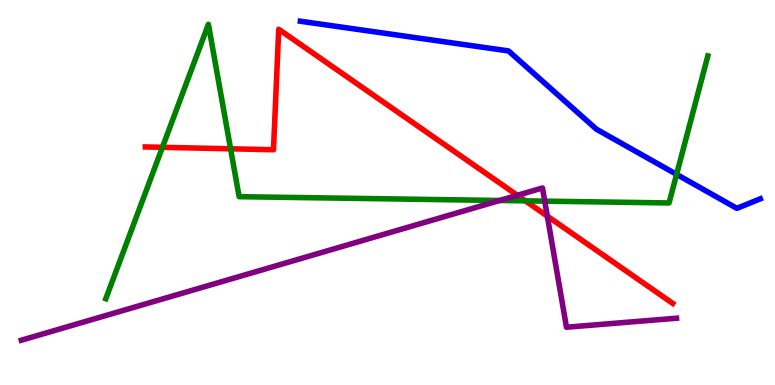[{'lines': ['blue', 'red'], 'intersections': []}, {'lines': ['green', 'red'], 'intersections': [{'x': 2.1, 'y': 6.17}, {'x': 2.98, 'y': 6.14}, {'x': 6.78, 'y': 4.78}]}, {'lines': ['purple', 'red'], 'intersections': [{'x': 6.68, 'y': 4.93}, {'x': 7.06, 'y': 4.39}]}, {'lines': ['blue', 'green'], 'intersections': [{'x': 8.73, 'y': 5.47}]}, {'lines': ['blue', 'purple'], 'intersections': []}, {'lines': ['green', 'purple'], 'intersections': [{'x': 6.45, 'y': 4.79}, {'x': 7.03, 'y': 4.78}]}]